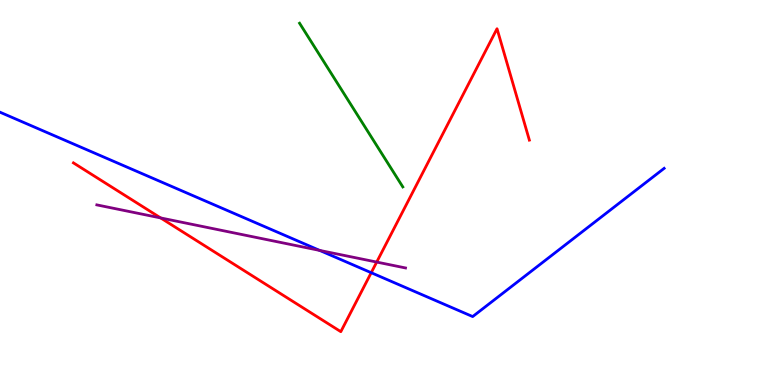[{'lines': ['blue', 'red'], 'intersections': [{'x': 4.79, 'y': 2.92}]}, {'lines': ['green', 'red'], 'intersections': []}, {'lines': ['purple', 'red'], 'intersections': [{'x': 2.07, 'y': 4.34}, {'x': 4.86, 'y': 3.19}]}, {'lines': ['blue', 'green'], 'intersections': []}, {'lines': ['blue', 'purple'], 'intersections': [{'x': 4.12, 'y': 3.5}]}, {'lines': ['green', 'purple'], 'intersections': []}]